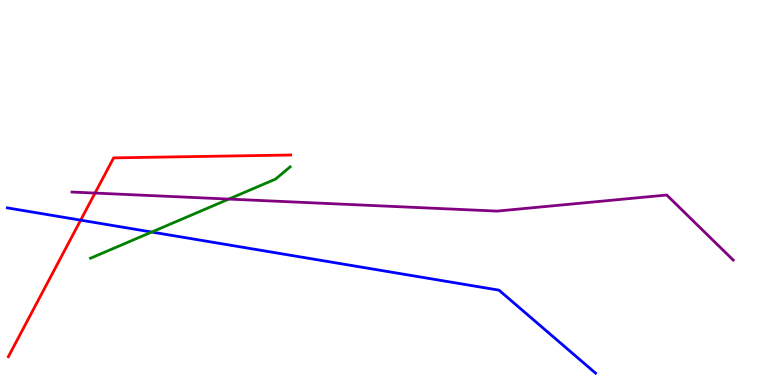[{'lines': ['blue', 'red'], 'intersections': [{'x': 1.04, 'y': 4.28}]}, {'lines': ['green', 'red'], 'intersections': []}, {'lines': ['purple', 'red'], 'intersections': [{'x': 1.23, 'y': 4.99}]}, {'lines': ['blue', 'green'], 'intersections': [{'x': 1.96, 'y': 3.97}]}, {'lines': ['blue', 'purple'], 'intersections': []}, {'lines': ['green', 'purple'], 'intersections': [{'x': 2.95, 'y': 4.83}]}]